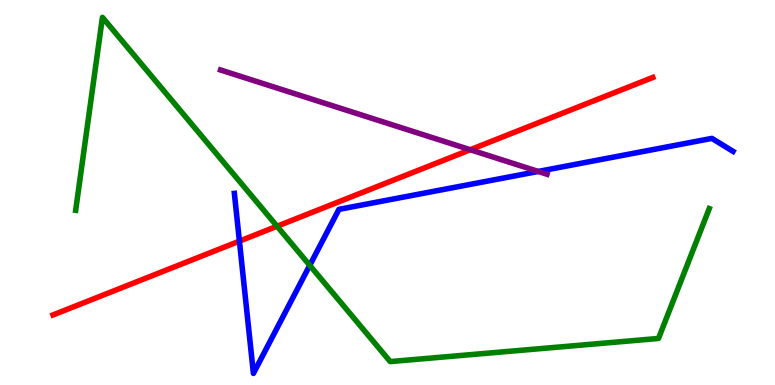[{'lines': ['blue', 'red'], 'intersections': [{'x': 3.09, 'y': 3.74}]}, {'lines': ['green', 'red'], 'intersections': [{'x': 3.57, 'y': 4.12}]}, {'lines': ['purple', 'red'], 'intersections': [{'x': 6.07, 'y': 6.11}]}, {'lines': ['blue', 'green'], 'intersections': [{'x': 4.0, 'y': 3.11}]}, {'lines': ['blue', 'purple'], 'intersections': [{'x': 6.94, 'y': 5.55}]}, {'lines': ['green', 'purple'], 'intersections': []}]